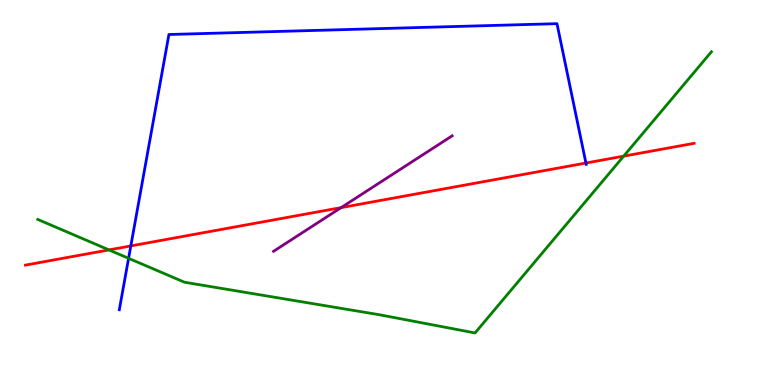[{'lines': ['blue', 'red'], 'intersections': [{'x': 1.69, 'y': 3.61}, {'x': 7.56, 'y': 5.77}]}, {'lines': ['green', 'red'], 'intersections': [{'x': 1.41, 'y': 3.51}, {'x': 8.05, 'y': 5.94}]}, {'lines': ['purple', 'red'], 'intersections': [{'x': 4.4, 'y': 4.61}]}, {'lines': ['blue', 'green'], 'intersections': [{'x': 1.66, 'y': 3.29}]}, {'lines': ['blue', 'purple'], 'intersections': []}, {'lines': ['green', 'purple'], 'intersections': []}]